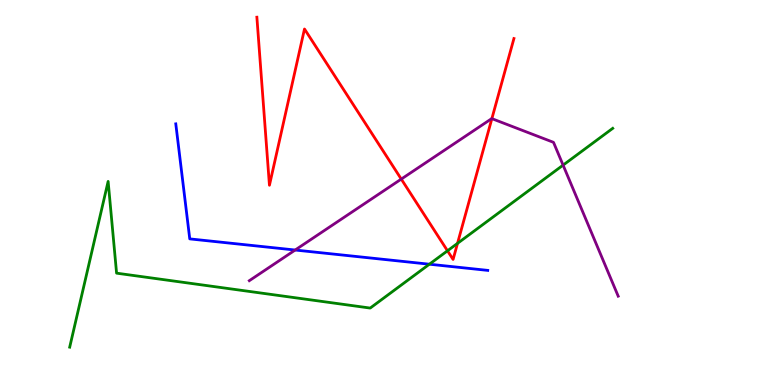[{'lines': ['blue', 'red'], 'intersections': []}, {'lines': ['green', 'red'], 'intersections': [{'x': 5.77, 'y': 3.49}, {'x': 5.9, 'y': 3.68}]}, {'lines': ['purple', 'red'], 'intersections': [{'x': 5.18, 'y': 5.35}, {'x': 6.35, 'y': 6.92}]}, {'lines': ['blue', 'green'], 'intersections': [{'x': 5.54, 'y': 3.14}]}, {'lines': ['blue', 'purple'], 'intersections': [{'x': 3.81, 'y': 3.51}]}, {'lines': ['green', 'purple'], 'intersections': [{'x': 7.27, 'y': 5.71}]}]